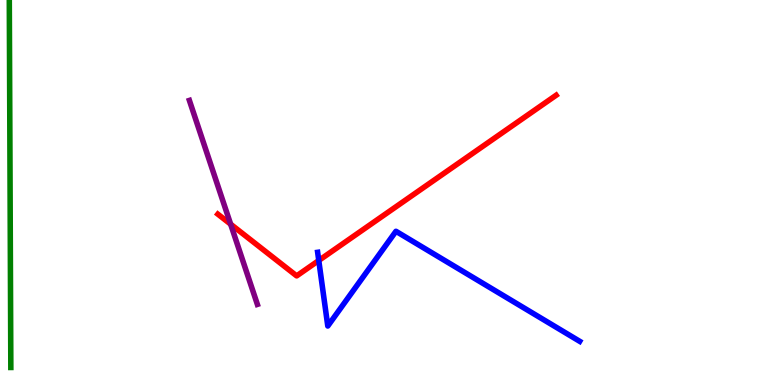[{'lines': ['blue', 'red'], 'intersections': [{'x': 4.11, 'y': 3.23}]}, {'lines': ['green', 'red'], 'intersections': []}, {'lines': ['purple', 'red'], 'intersections': [{'x': 2.98, 'y': 4.18}]}, {'lines': ['blue', 'green'], 'intersections': []}, {'lines': ['blue', 'purple'], 'intersections': []}, {'lines': ['green', 'purple'], 'intersections': []}]